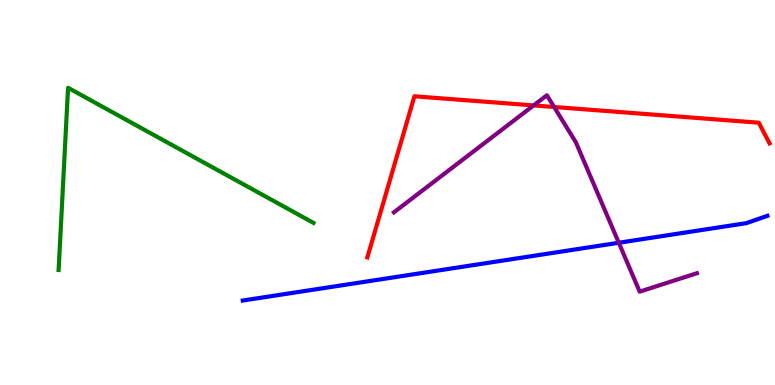[{'lines': ['blue', 'red'], 'intersections': []}, {'lines': ['green', 'red'], 'intersections': []}, {'lines': ['purple', 'red'], 'intersections': [{'x': 6.89, 'y': 7.26}, {'x': 7.15, 'y': 7.22}]}, {'lines': ['blue', 'green'], 'intersections': []}, {'lines': ['blue', 'purple'], 'intersections': [{'x': 7.98, 'y': 3.69}]}, {'lines': ['green', 'purple'], 'intersections': []}]